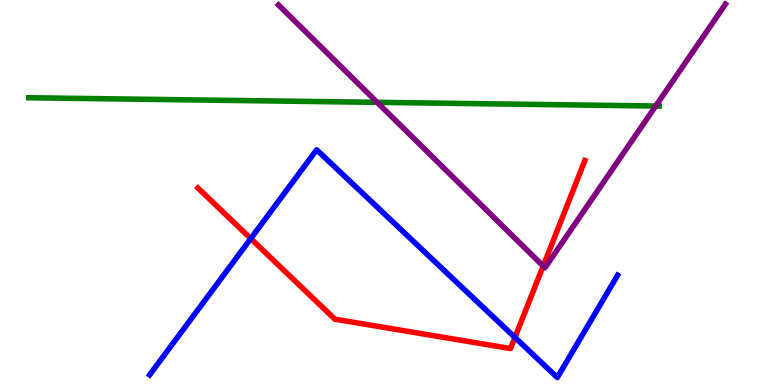[{'lines': ['blue', 'red'], 'intersections': [{'x': 3.24, 'y': 3.8}, {'x': 6.64, 'y': 1.24}]}, {'lines': ['green', 'red'], 'intersections': []}, {'lines': ['purple', 'red'], 'intersections': [{'x': 7.01, 'y': 3.09}]}, {'lines': ['blue', 'green'], 'intersections': []}, {'lines': ['blue', 'purple'], 'intersections': []}, {'lines': ['green', 'purple'], 'intersections': [{'x': 4.87, 'y': 7.34}, {'x': 8.46, 'y': 7.25}]}]